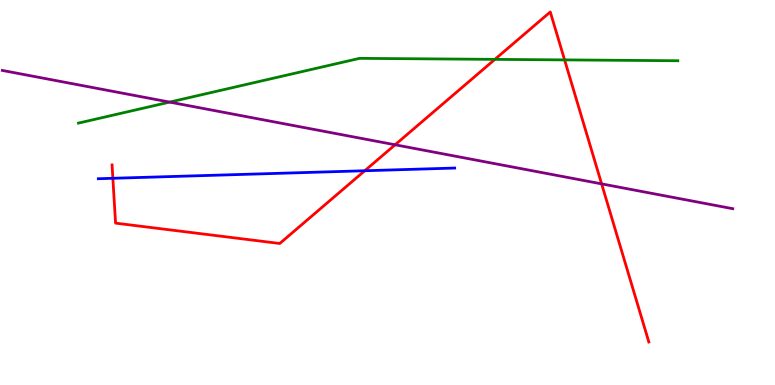[{'lines': ['blue', 'red'], 'intersections': [{'x': 1.46, 'y': 5.37}, {'x': 4.71, 'y': 5.57}]}, {'lines': ['green', 'red'], 'intersections': [{'x': 6.39, 'y': 8.46}, {'x': 7.29, 'y': 8.44}]}, {'lines': ['purple', 'red'], 'intersections': [{'x': 5.1, 'y': 6.24}, {'x': 7.76, 'y': 5.22}]}, {'lines': ['blue', 'green'], 'intersections': []}, {'lines': ['blue', 'purple'], 'intersections': []}, {'lines': ['green', 'purple'], 'intersections': [{'x': 2.19, 'y': 7.35}]}]